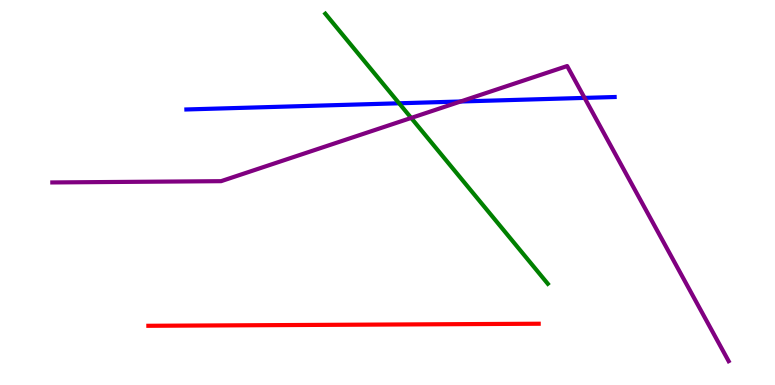[{'lines': ['blue', 'red'], 'intersections': []}, {'lines': ['green', 'red'], 'intersections': []}, {'lines': ['purple', 'red'], 'intersections': []}, {'lines': ['blue', 'green'], 'intersections': [{'x': 5.15, 'y': 7.32}]}, {'lines': ['blue', 'purple'], 'intersections': [{'x': 5.94, 'y': 7.36}, {'x': 7.54, 'y': 7.46}]}, {'lines': ['green', 'purple'], 'intersections': [{'x': 5.31, 'y': 6.94}]}]